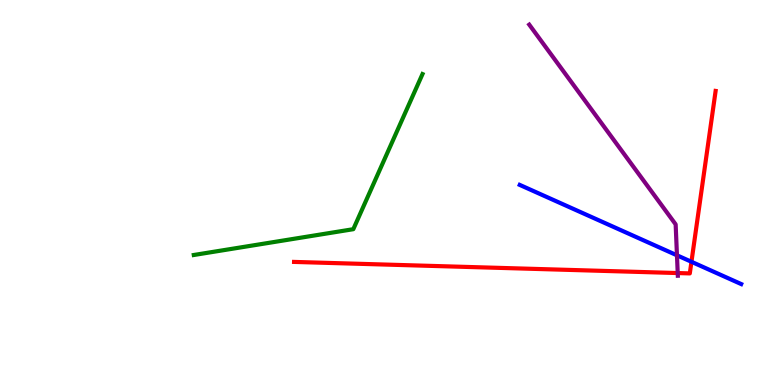[{'lines': ['blue', 'red'], 'intersections': [{'x': 8.92, 'y': 3.2}]}, {'lines': ['green', 'red'], 'intersections': []}, {'lines': ['purple', 'red'], 'intersections': [{'x': 8.74, 'y': 2.91}]}, {'lines': ['blue', 'green'], 'intersections': []}, {'lines': ['blue', 'purple'], 'intersections': [{'x': 8.73, 'y': 3.37}]}, {'lines': ['green', 'purple'], 'intersections': []}]